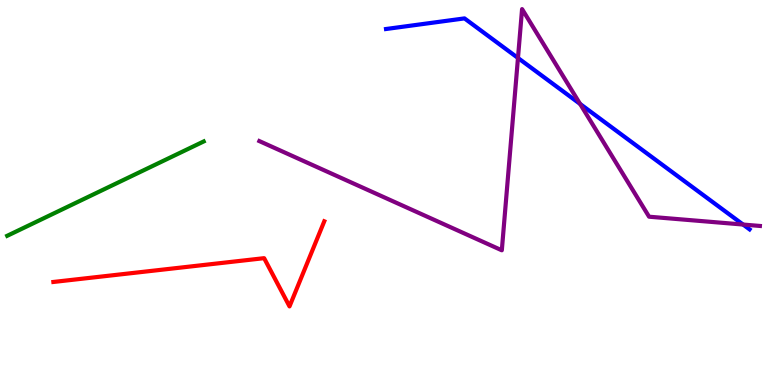[{'lines': ['blue', 'red'], 'intersections': []}, {'lines': ['green', 'red'], 'intersections': []}, {'lines': ['purple', 'red'], 'intersections': []}, {'lines': ['blue', 'green'], 'intersections': []}, {'lines': ['blue', 'purple'], 'intersections': [{'x': 6.68, 'y': 8.49}, {'x': 7.49, 'y': 7.3}, {'x': 9.59, 'y': 4.17}]}, {'lines': ['green', 'purple'], 'intersections': []}]